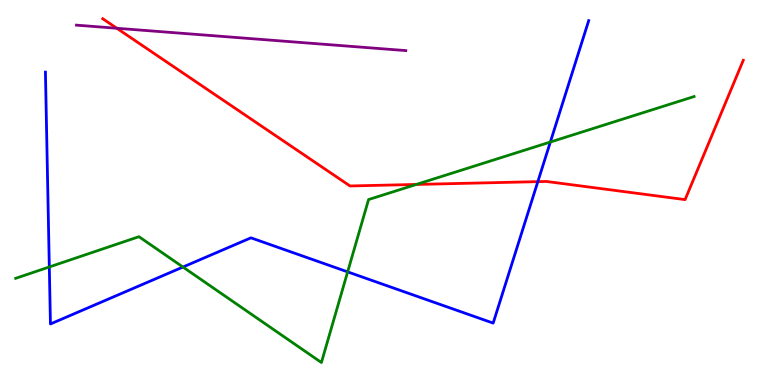[{'lines': ['blue', 'red'], 'intersections': [{'x': 6.94, 'y': 5.28}]}, {'lines': ['green', 'red'], 'intersections': [{'x': 5.37, 'y': 5.21}]}, {'lines': ['purple', 'red'], 'intersections': [{'x': 1.51, 'y': 9.27}]}, {'lines': ['blue', 'green'], 'intersections': [{'x': 0.636, 'y': 3.07}, {'x': 2.36, 'y': 3.06}, {'x': 4.49, 'y': 2.94}, {'x': 7.1, 'y': 6.31}]}, {'lines': ['blue', 'purple'], 'intersections': []}, {'lines': ['green', 'purple'], 'intersections': []}]